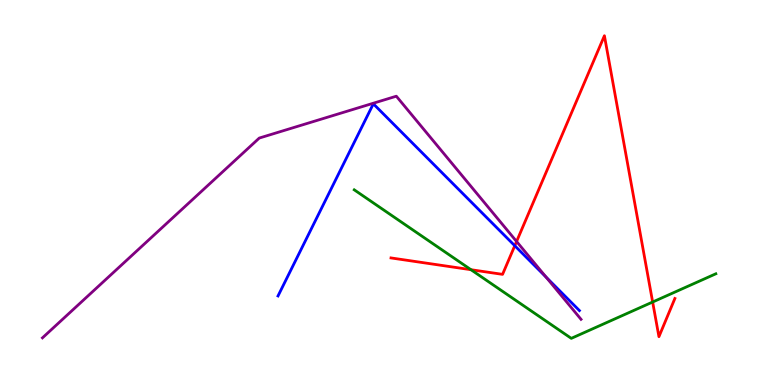[{'lines': ['blue', 'red'], 'intersections': [{'x': 6.64, 'y': 3.62}]}, {'lines': ['green', 'red'], 'intersections': [{'x': 6.08, 'y': 2.99}, {'x': 8.42, 'y': 2.16}]}, {'lines': ['purple', 'red'], 'intersections': [{'x': 6.67, 'y': 3.73}]}, {'lines': ['blue', 'green'], 'intersections': []}, {'lines': ['blue', 'purple'], 'intersections': [{'x': 7.05, 'y': 2.8}]}, {'lines': ['green', 'purple'], 'intersections': []}]